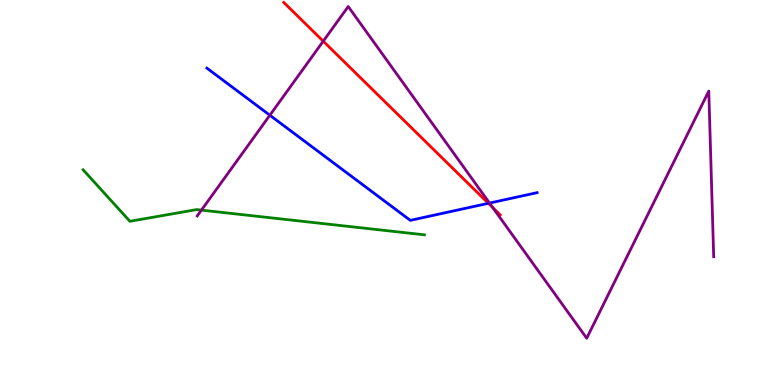[{'lines': ['blue', 'red'], 'intersections': [{'x': 6.3, 'y': 4.72}]}, {'lines': ['green', 'red'], 'intersections': []}, {'lines': ['purple', 'red'], 'intersections': [{'x': 4.17, 'y': 8.93}, {'x': 6.36, 'y': 4.61}]}, {'lines': ['blue', 'green'], 'intersections': []}, {'lines': ['blue', 'purple'], 'intersections': [{'x': 3.48, 'y': 7.01}, {'x': 6.32, 'y': 4.73}]}, {'lines': ['green', 'purple'], 'intersections': [{'x': 2.6, 'y': 4.54}]}]